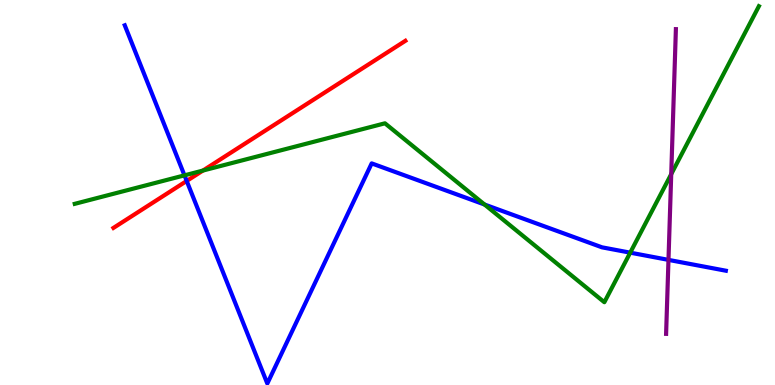[{'lines': ['blue', 'red'], 'intersections': [{'x': 2.41, 'y': 5.3}]}, {'lines': ['green', 'red'], 'intersections': [{'x': 2.62, 'y': 5.57}]}, {'lines': ['purple', 'red'], 'intersections': []}, {'lines': ['blue', 'green'], 'intersections': [{'x': 2.38, 'y': 5.45}, {'x': 6.25, 'y': 4.69}, {'x': 8.13, 'y': 3.44}]}, {'lines': ['blue', 'purple'], 'intersections': [{'x': 8.63, 'y': 3.25}]}, {'lines': ['green', 'purple'], 'intersections': [{'x': 8.66, 'y': 5.48}]}]